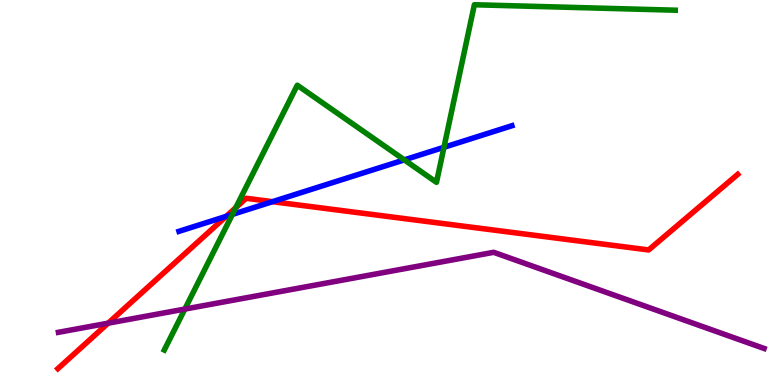[{'lines': ['blue', 'red'], 'intersections': [{'x': 2.92, 'y': 4.38}, {'x': 3.52, 'y': 4.76}]}, {'lines': ['green', 'red'], 'intersections': [{'x': 3.04, 'y': 4.61}]}, {'lines': ['purple', 'red'], 'intersections': [{'x': 1.4, 'y': 1.61}]}, {'lines': ['blue', 'green'], 'intersections': [{'x': 3.0, 'y': 4.43}, {'x': 5.22, 'y': 5.85}, {'x': 5.73, 'y': 6.17}]}, {'lines': ['blue', 'purple'], 'intersections': []}, {'lines': ['green', 'purple'], 'intersections': [{'x': 2.39, 'y': 1.97}]}]